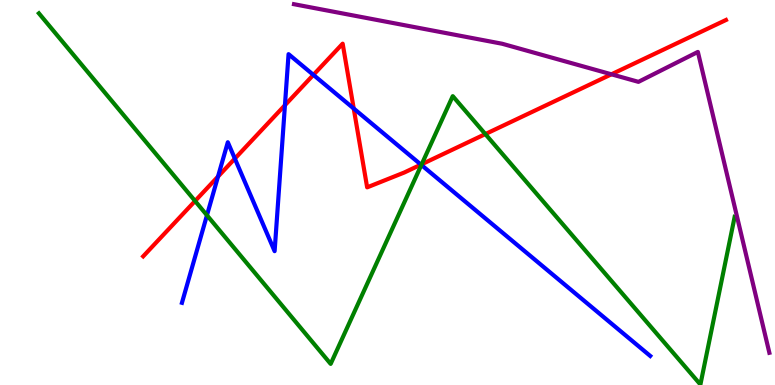[{'lines': ['blue', 'red'], 'intersections': [{'x': 2.81, 'y': 5.41}, {'x': 3.03, 'y': 5.88}, {'x': 3.68, 'y': 7.27}, {'x': 4.04, 'y': 8.06}, {'x': 4.56, 'y': 7.18}, {'x': 5.43, 'y': 5.72}]}, {'lines': ['green', 'red'], 'intersections': [{'x': 2.52, 'y': 4.78}, {'x': 5.44, 'y': 5.73}, {'x': 6.26, 'y': 6.52}]}, {'lines': ['purple', 'red'], 'intersections': [{'x': 7.89, 'y': 8.07}]}, {'lines': ['blue', 'green'], 'intersections': [{'x': 2.67, 'y': 4.41}, {'x': 5.44, 'y': 5.72}]}, {'lines': ['blue', 'purple'], 'intersections': []}, {'lines': ['green', 'purple'], 'intersections': []}]